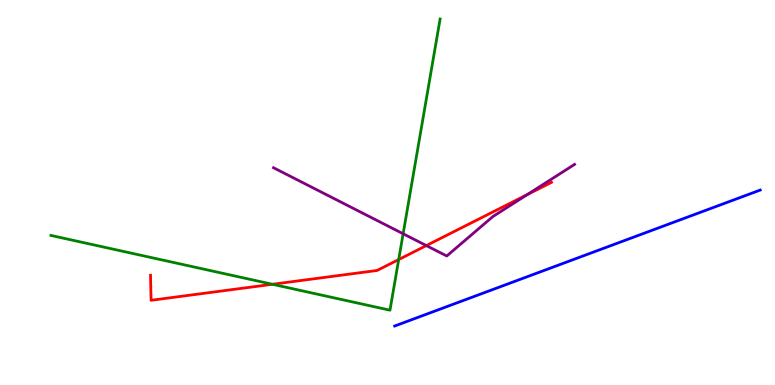[{'lines': ['blue', 'red'], 'intersections': []}, {'lines': ['green', 'red'], 'intersections': [{'x': 3.52, 'y': 2.62}, {'x': 5.14, 'y': 3.26}]}, {'lines': ['purple', 'red'], 'intersections': [{'x': 5.5, 'y': 3.62}, {'x': 6.8, 'y': 4.95}]}, {'lines': ['blue', 'green'], 'intersections': []}, {'lines': ['blue', 'purple'], 'intersections': []}, {'lines': ['green', 'purple'], 'intersections': [{'x': 5.2, 'y': 3.93}]}]